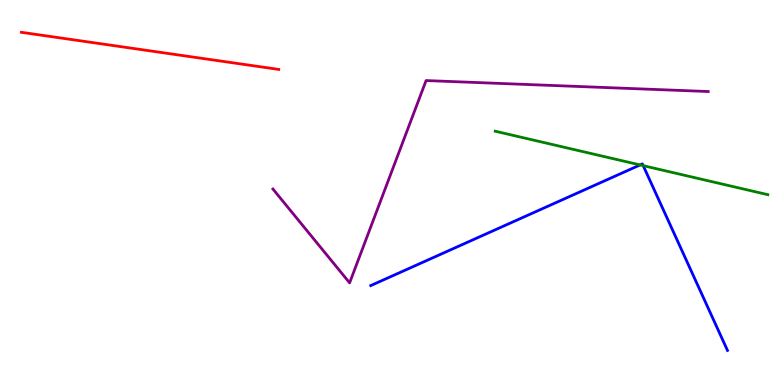[{'lines': ['blue', 'red'], 'intersections': []}, {'lines': ['green', 'red'], 'intersections': []}, {'lines': ['purple', 'red'], 'intersections': []}, {'lines': ['blue', 'green'], 'intersections': [{'x': 8.26, 'y': 5.72}, {'x': 8.3, 'y': 5.7}]}, {'lines': ['blue', 'purple'], 'intersections': []}, {'lines': ['green', 'purple'], 'intersections': []}]